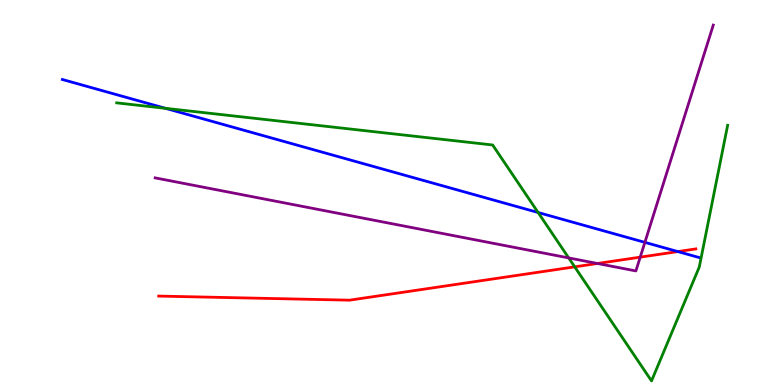[{'lines': ['blue', 'red'], 'intersections': [{'x': 8.75, 'y': 3.47}]}, {'lines': ['green', 'red'], 'intersections': [{'x': 7.42, 'y': 3.07}]}, {'lines': ['purple', 'red'], 'intersections': [{'x': 7.71, 'y': 3.16}, {'x': 8.26, 'y': 3.32}]}, {'lines': ['blue', 'green'], 'intersections': [{'x': 2.14, 'y': 7.19}, {'x': 6.94, 'y': 4.48}]}, {'lines': ['blue', 'purple'], 'intersections': [{'x': 8.32, 'y': 3.7}]}, {'lines': ['green', 'purple'], 'intersections': [{'x': 7.34, 'y': 3.3}]}]